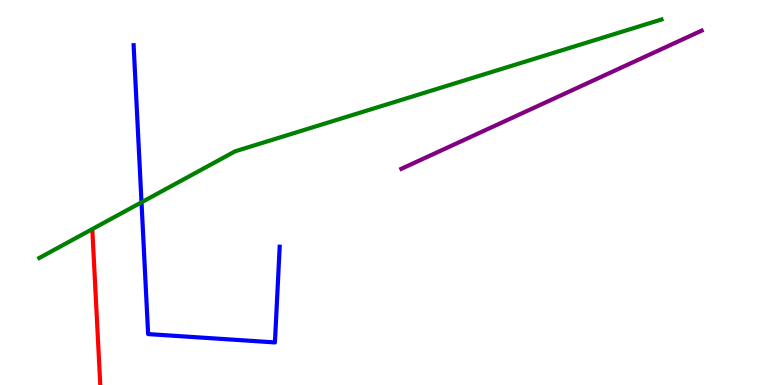[{'lines': ['blue', 'red'], 'intersections': []}, {'lines': ['green', 'red'], 'intersections': []}, {'lines': ['purple', 'red'], 'intersections': []}, {'lines': ['blue', 'green'], 'intersections': [{'x': 1.83, 'y': 4.75}]}, {'lines': ['blue', 'purple'], 'intersections': []}, {'lines': ['green', 'purple'], 'intersections': []}]